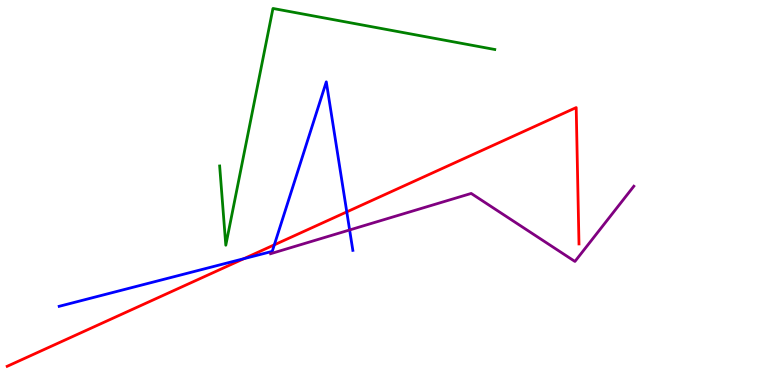[{'lines': ['blue', 'red'], 'intersections': [{'x': 3.15, 'y': 3.28}, {'x': 3.54, 'y': 3.64}, {'x': 4.47, 'y': 4.5}]}, {'lines': ['green', 'red'], 'intersections': []}, {'lines': ['purple', 'red'], 'intersections': []}, {'lines': ['blue', 'green'], 'intersections': []}, {'lines': ['blue', 'purple'], 'intersections': [{'x': 4.51, 'y': 4.03}]}, {'lines': ['green', 'purple'], 'intersections': []}]